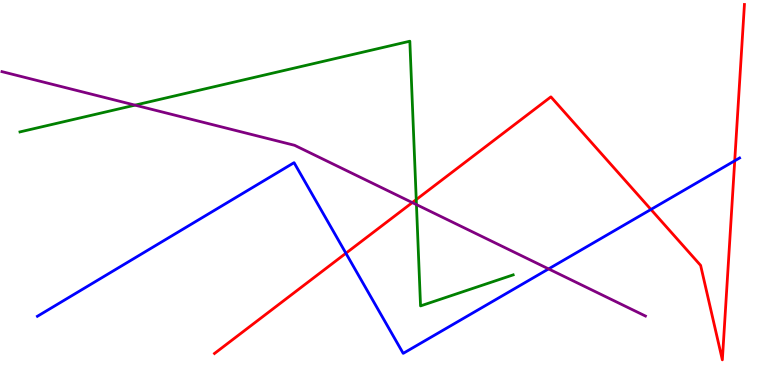[{'lines': ['blue', 'red'], 'intersections': [{'x': 4.46, 'y': 3.42}, {'x': 8.4, 'y': 4.56}, {'x': 9.48, 'y': 5.82}]}, {'lines': ['green', 'red'], 'intersections': [{'x': 5.37, 'y': 4.82}]}, {'lines': ['purple', 'red'], 'intersections': [{'x': 5.32, 'y': 4.74}]}, {'lines': ['blue', 'green'], 'intersections': []}, {'lines': ['blue', 'purple'], 'intersections': [{'x': 7.08, 'y': 3.02}]}, {'lines': ['green', 'purple'], 'intersections': [{'x': 1.74, 'y': 7.27}, {'x': 5.37, 'y': 4.69}]}]